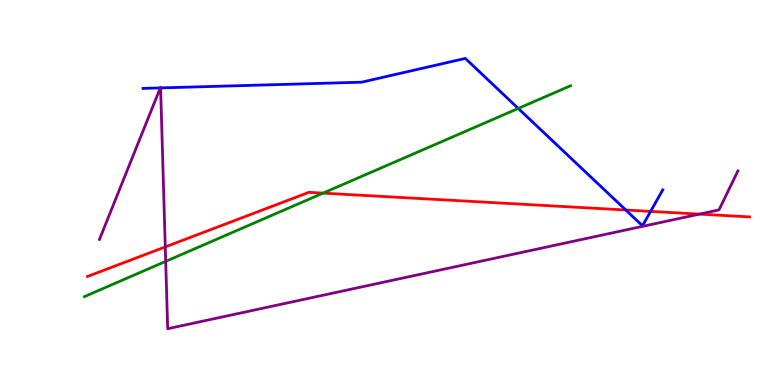[{'lines': ['blue', 'red'], 'intersections': [{'x': 8.07, 'y': 4.55}, {'x': 8.39, 'y': 4.51}]}, {'lines': ['green', 'red'], 'intersections': [{'x': 4.17, 'y': 4.98}]}, {'lines': ['purple', 'red'], 'intersections': [{'x': 2.13, 'y': 3.59}, {'x': 9.02, 'y': 4.44}]}, {'lines': ['blue', 'green'], 'intersections': [{'x': 6.69, 'y': 7.18}]}, {'lines': ['blue', 'purple'], 'intersections': [{'x': 2.07, 'y': 7.72}, {'x': 2.07, 'y': 7.72}]}, {'lines': ['green', 'purple'], 'intersections': [{'x': 2.14, 'y': 3.21}]}]